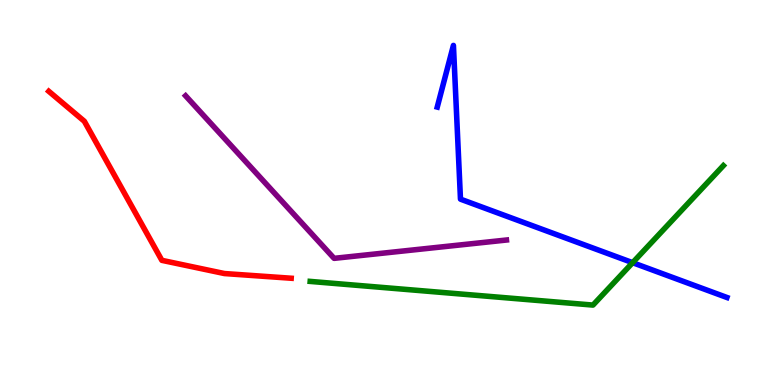[{'lines': ['blue', 'red'], 'intersections': []}, {'lines': ['green', 'red'], 'intersections': []}, {'lines': ['purple', 'red'], 'intersections': []}, {'lines': ['blue', 'green'], 'intersections': [{'x': 8.16, 'y': 3.18}]}, {'lines': ['blue', 'purple'], 'intersections': []}, {'lines': ['green', 'purple'], 'intersections': []}]